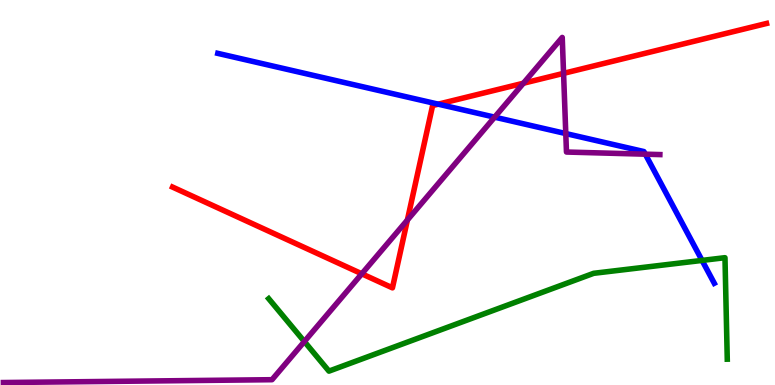[{'lines': ['blue', 'red'], 'intersections': [{'x': 5.65, 'y': 7.29}]}, {'lines': ['green', 'red'], 'intersections': []}, {'lines': ['purple', 'red'], 'intersections': [{'x': 4.67, 'y': 2.89}, {'x': 5.26, 'y': 4.28}, {'x': 6.75, 'y': 7.84}, {'x': 7.27, 'y': 8.09}]}, {'lines': ['blue', 'green'], 'intersections': [{'x': 9.06, 'y': 3.24}]}, {'lines': ['blue', 'purple'], 'intersections': [{'x': 6.38, 'y': 6.96}, {'x': 7.3, 'y': 6.53}, {'x': 8.33, 'y': 6.0}]}, {'lines': ['green', 'purple'], 'intersections': [{'x': 3.93, 'y': 1.13}]}]